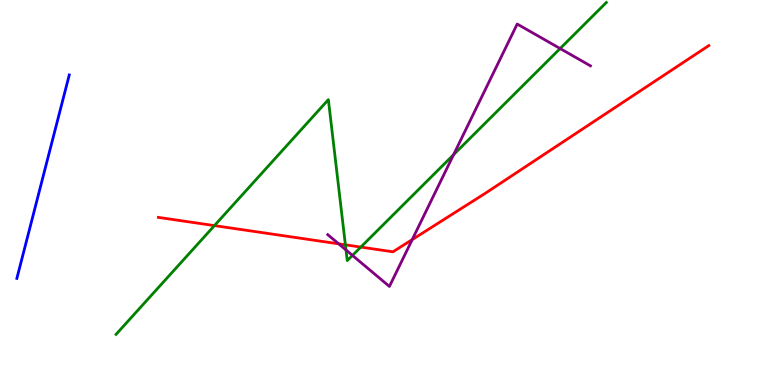[{'lines': ['blue', 'red'], 'intersections': []}, {'lines': ['green', 'red'], 'intersections': [{'x': 2.77, 'y': 4.14}, {'x': 4.46, 'y': 3.64}, {'x': 4.66, 'y': 3.58}]}, {'lines': ['purple', 'red'], 'intersections': [{'x': 4.37, 'y': 3.67}, {'x': 5.32, 'y': 3.78}]}, {'lines': ['blue', 'green'], 'intersections': []}, {'lines': ['blue', 'purple'], 'intersections': []}, {'lines': ['green', 'purple'], 'intersections': [{'x': 4.46, 'y': 3.51}, {'x': 4.55, 'y': 3.37}, {'x': 5.85, 'y': 5.98}, {'x': 7.23, 'y': 8.74}]}]